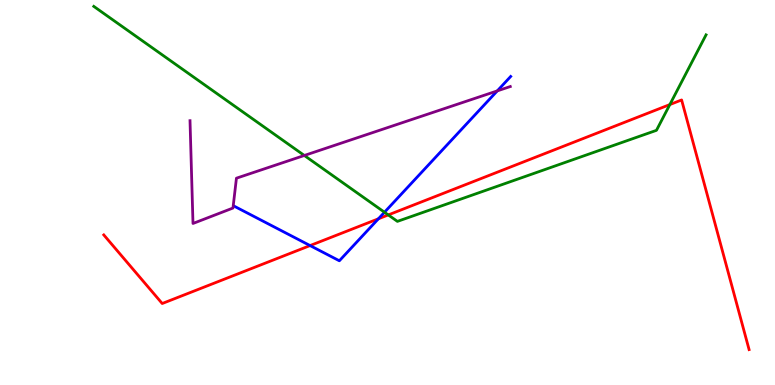[{'lines': ['blue', 'red'], 'intersections': [{'x': 4.0, 'y': 3.62}, {'x': 4.88, 'y': 4.32}]}, {'lines': ['green', 'red'], 'intersections': [{'x': 5.01, 'y': 4.42}, {'x': 8.64, 'y': 7.28}]}, {'lines': ['purple', 'red'], 'intersections': []}, {'lines': ['blue', 'green'], 'intersections': [{'x': 4.96, 'y': 4.49}]}, {'lines': ['blue', 'purple'], 'intersections': [{'x': 6.42, 'y': 7.64}]}, {'lines': ['green', 'purple'], 'intersections': [{'x': 3.93, 'y': 5.96}]}]